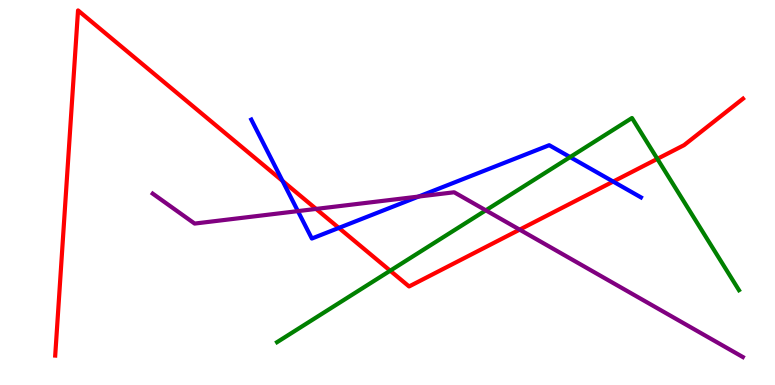[{'lines': ['blue', 'red'], 'intersections': [{'x': 3.65, 'y': 5.3}, {'x': 4.37, 'y': 4.08}, {'x': 7.91, 'y': 5.28}]}, {'lines': ['green', 'red'], 'intersections': [{'x': 5.03, 'y': 2.97}, {'x': 8.48, 'y': 5.87}]}, {'lines': ['purple', 'red'], 'intersections': [{'x': 4.08, 'y': 4.57}, {'x': 6.71, 'y': 4.04}]}, {'lines': ['blue', 'green'], 'intersections': [{'x': 7.36, 'y': 5.92}]}, {'lines': ['blue', 'purple'], 'intersections': [{'x': 3.84, 'y': 4.52}, {'x': 5.4, 'y': 4.89}]}, {'lines': ['green', 'purple'], 'intersections': [{'x': 6.27, 'y': 4.54}]}]